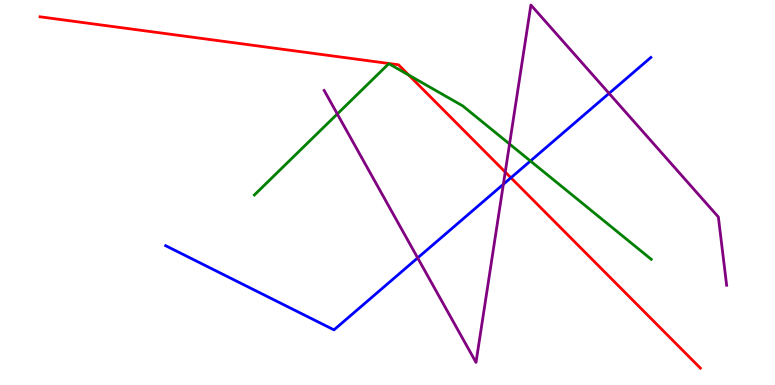[{'lines': ['blue', 'red'], 'intersections': [{'x': 6.59, 'y': 5.38}]}, {'lines': ['green', 'red'], 'intersections': [{'x': 5.27, 'y': 8.05}]}, {'lines': ['purple', 'red'], 'intersections': [{'x': 6.52, 'y': 5.53}]}, {'lines': ['blue', 'green'], 'intersections': [{'x': 6.84, 'y': 5.82}]}, {'lines': ['blue', 'purple'], 'intersections': [{'x': 5.39, 'y': 3.3}, {'x': 6.5, 'y': 5.21}, {'x': 7.86, 'y': 7.57}]}, {'lines': ['green', 'purple'], 'intersections': [{'x': 4.35, 'y': 7.04}, {'x': 6.57, 'y': 6.26}]}]